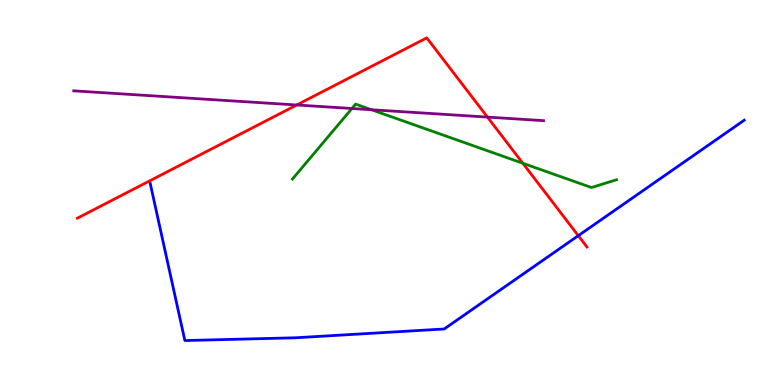[{'lines': ['blue', 'red'], 'intersections': [{'x': 7.46, 'y': 3.88}]}, {'lines': ['green', 'red'], 'intersections': [{'x': 6.75, 'y': 5.76}]}, {'lines': ['purple', 'red'], 'intersections': [{'x': 3.83, 'y': 7.27}, {'x': 6.29, 'y': 6.96}]}, {'lines': ['blue', 'green'], 'intersections': []}, {'lines': ['blue', 'purple'], 'intersections': []}, {'lines': ['green', 'purple'], 'intersections': [{'x': 4.54, 'y': 7.18}, {'x': 4.79, 'y': 7.15}]}]